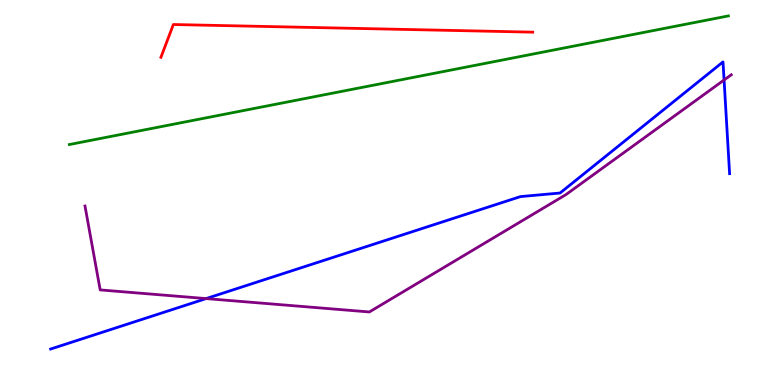[{'lines': ['blue', 'red'], 'intersections': []}, {'lines': ['green', 'red'], 'intersections': []}, {'lines': ['purple', 'red'], 'intersections': []}, {'lines': ['blue', 'green'], 'intersections': []}, {'lines': ['blue', 'purple'], 'intersections': [{'x': 2.66, 'y': 2.24}, {'x': 9.34, 'y': 7.92}]}, {'lines': ['green', 'purple'], 'intersections': []}]